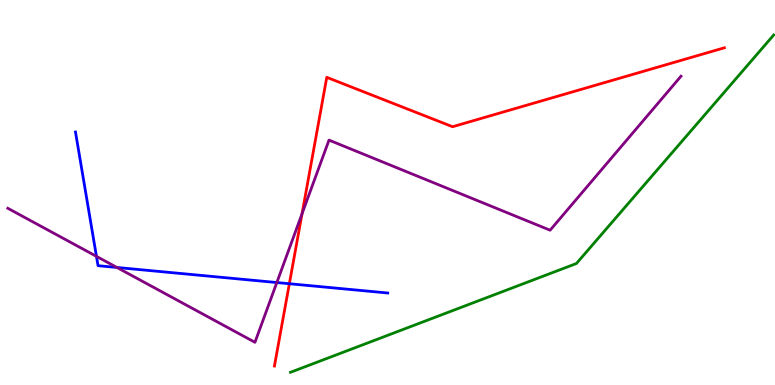[{'lines': ['blue', 'red'], 'intersections': [{'x': 3.73, 'y': 2.63}]}, {'lines': ['green', 'red'], 'intersections': []}, {'lines': ['purple', 'red'], 'intersections': [{'x': 3.9, 'y': 4.45}]}, {'lines': ['blue', 'green'], 'intersections': []}, {'lines': ['blue', 'purple'], 'intersections': [{'x': 1.24, 'y': 3.34}, {'x': 1.51, 'y': 3.05}, {'x': 3.57, 'y': 2.66}]}, {'lines': ['green', 'purple'], 'intersections': []}]